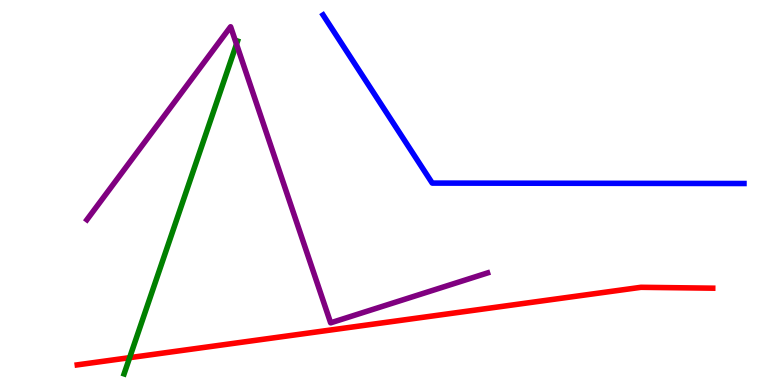[{'lines': ['blue', 'red'], 'intersections': []}, {'lines': ['green', 'red'], 'intersections': [{'x': 1.67, 'y': 0.71}]}, {'lines': ['purple', 'red'], 'intersections': []}, {'lines': ['blue', 'green'], 'intersections': []}, {'lines': ['blue', 'purple'], 'intersections': []}, {'lines': ['green', 'purple'], 'intersections': [{'x': 3.05, 'y': 8.85}]}]